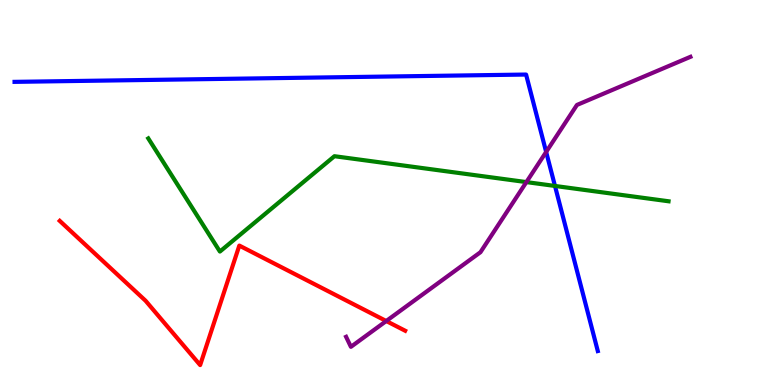[{'lines': ['blue', 'red'], 'intersections': []}, {'lines': ['green', 'red'], 'intersections': []}, {'lines': ['purple', 'red'], 'intersections': [{'x': 4.98, 'y': 1.66}]}, {'lines': ['blue', 'green'], 'intersections': [{'x': 7.16, 'y': 5.17}]}, {'lines': ['blue', 'purple'], 'intersections': [{'x': 7.05, 'y': 6.05}]}, {'lines': ['green', 'purple'], 'intersections': [{'x': 6.79, 'y': 5.27}]}]